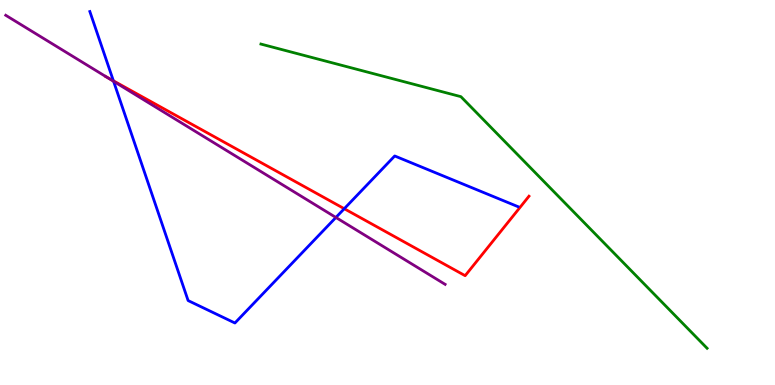[{'lines': ['blue', 'red'], 'intersections': [{'x': 1.46, 'y': 7.9}, {'x': 4.44, 'y': 4.58}]}, {'lines': ['green', 'red'], 'intersections': []}, {'lines': ['purple', 'red'], 'intersections': [{'x': 1.37, 'y': 8.0}]}, {'lines': ['blue', 'green'], 'intersections': []}, {'lines': ['blue', 'purple'], 'intersections': [{'x': 1.47, 'y': 7.89}, {'x': 4.33, 'y': 4.35}]}, {'lines': ['green', 'purple'], 'intersections': []}]